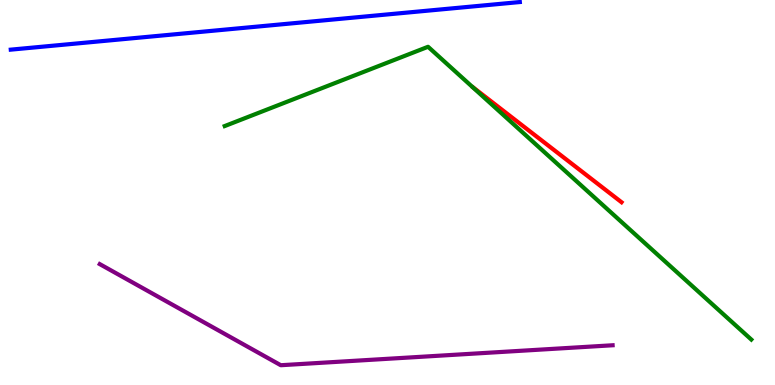[{'lines': ['blue', 'red'], 'intersections': []}, {'lines': ['green', 'red'], 'intersections': []}, {'lines': ['purple', 'red'], 'intersections': []}, {'lines': ['blue', 'green'], 'intersections': []}, {'lines': ['blue', 'purple'], 'intersections': []}, {'lines': ['green', 'purple'], 'intersections': []}]